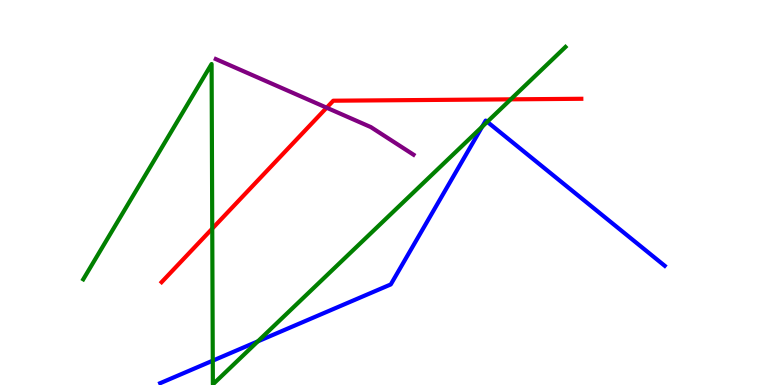[{'lines': ['blue', 'red'], 'intersections': []}, {'lines': ['green', 'red'], 'intersections': [{'x': 2.74, 'y': 4.06}, {'x': 6.59, 'y': 7.42}]}, {'lines': ['purple', 'red'], 'intersections': [{'x': 4.21, 'y': 7.2}]}, {'lines': ['blue', 'green'], 'intersections': [{'x': 2.75, 'y': 0.632}, {'x': 3.33, 'y': 1.13}, {'x': 6.22, 'y': 6.71}, {'x': 6.29, 'y': 6.84}]}, {'lines': ['blue', 'purple'], 'intersections': []}, {'lines': ['green', 'purple'], 'intersections': []}]